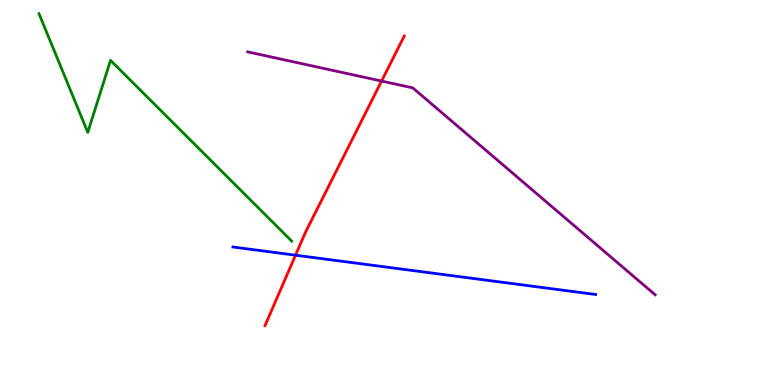[{'lines': ['blue', 'red'], 'intersections': [{'x': 3.81, 'y': 3.37}]}, {'lines': ['green', 'red'], 'intersections': []}, {'lines': ['purple', 'red'], 'intersections': [{'x': 4.92, 'y': 7.89}]}, {'lines': ['blue', 'green'], 'intersections': []}, {'lines': ['blue', 'purple'], 'intersections': []}, {'lines': ['green', 'purple'], 'intersections': []}]